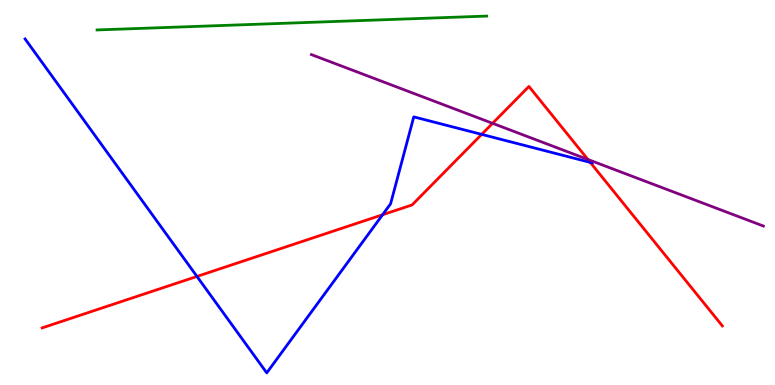[{'lines': ['blue', 'red'], 'intersections': [{'x': 2.54, 'y': 2.82}, {'x': 4.94, 'y': 4.42}, {'x': 6.22, 'y': 6.51}, {'x': 7.62, 'y': 5.78}]}, {'lines': ['green', 'red'], 'intersections': []}, {'lines': ['purple', 'red'], 'intersections': [{'x': 6.36, 'y': 6.8}, {'x': 7.59, 'y': 5.86}]}, {'lines': ['blue', 'green'], 'intersections': []}, {'lines': ['blue', 'purple'], 'intersections': []}, {'lines': ['green', 'purple'], 'intersections': []}]